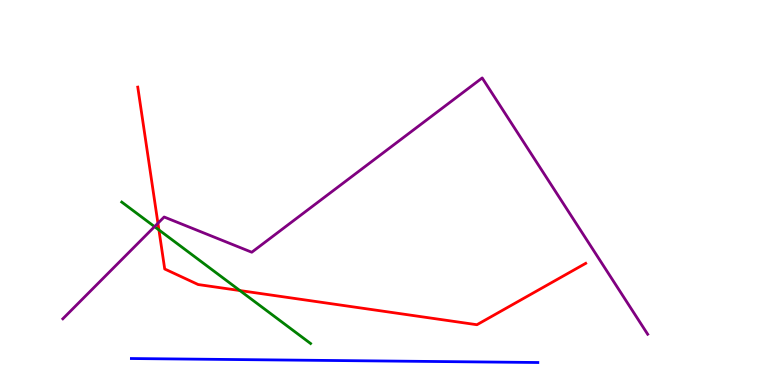[{'lines': ['blue', 'red'], 'intersections': []}, {'lines': ['green', 'red'], 'intersections': [{'x': 2.05, 'y': 4.03}, {'x': 3.1, 'y': 2.45}]}, {'lines': ['purple', 'red'], 'intersections': [{'x': 2.04, 'y': 4.2}]}, {'lines': ['blue', 'green'], 'intersections': []}, {'lines': ['blue', 'purple'], 'intersections': []}, {'lines': ['green', 'purple'], 'intersections': [{'x': 1.99, 'y': 4.11}]}]